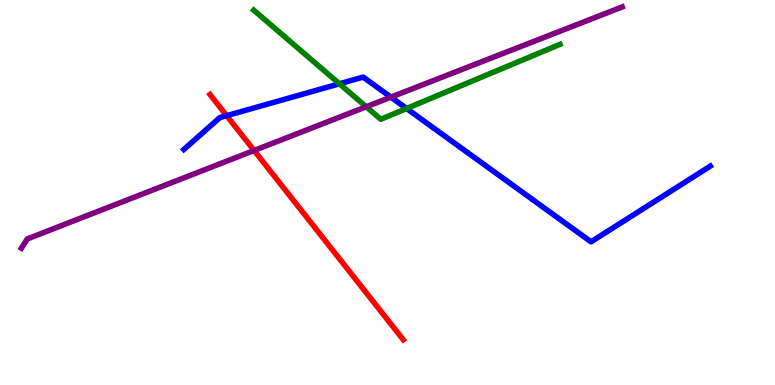[{'lines': ['blue', 'red'], 'intersections': [{'x': 2.92, 'y': 7.0}]}, {'lines': ['green', 'red'], 'intersections': []}, {'lines': ['purple', 'red'], 'intersections': [{'x': 3.28, 'y': 6.09}]}, {'lines': ['blue', 'green'], 'intersections': [{'x': 4.38, 'y': 7.82}, {'x': 5.25, 'y': 7.18}]}, {'lines': ['blue', 'purple'], 'intersections': [{'x': 5.04, 'y': 7.48}]}, {'lines': ['green', 'purple'], 'intersections': [{'x': 4.73, 'y': 7.23}]}]